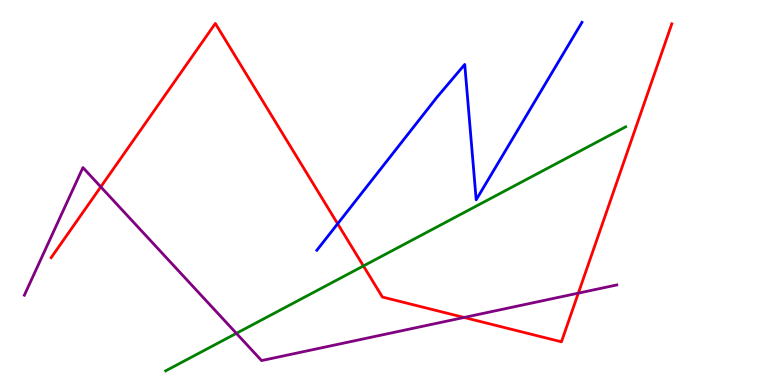[{'lines': ['blue', 'red'], 'intersections': [{'x': 4.36, 'y': 4.19}]}, {'lines': ['green', 'red'], 'intersections': [{'x': 4.69, 'y': 3.09}]}, {'lines': ['purple', 'red'], 'intersections': [{'x': 1.3, 'y': 5.15}, {'x': 5.99, 'y': 1.75}, {'x': 7.46, 'y': 2.39}]}, {'lines': ['blue', 'green'], 'intersections': []}, {'lines': ['blue', 'purple'], 'intersections': []}, {'lines': ['green', 'purple'], 'intersections': [{'x': 3.05, 'y': 1.34}]}]